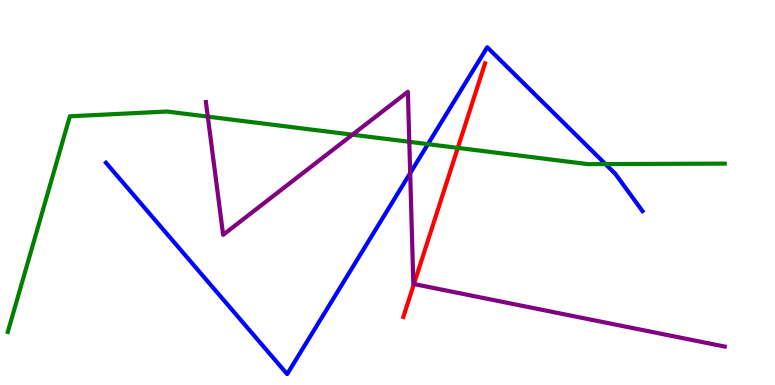[{'lines': ['blue', 'red'], 'intersections': []}, {'lines': ['green', 'red'], 'intersections': [{'x': 5.91, 'y': 6.16}]}, {'lines': ['purple', 'red'], 'intersections': [{'x': 5.34, 'y': 2.62}]}, {'lines': ['blue', 'green'], 'intersections': [{'x': 5.52, 'y': 6.26}, {'x': 7.81, 'y': 5.74}]}, {'lines': ['blue', 'purple'], 'intersections': [{'x': 5.29, 'y': 5.5}]}, {'lines': ['green', 'purple'], 'intersections': [{'x': 2.68, 'y': 6.97}, {'x': 4.55, 'y': 6.5}, {'x': 5.28, 'y': 6.32}]}]